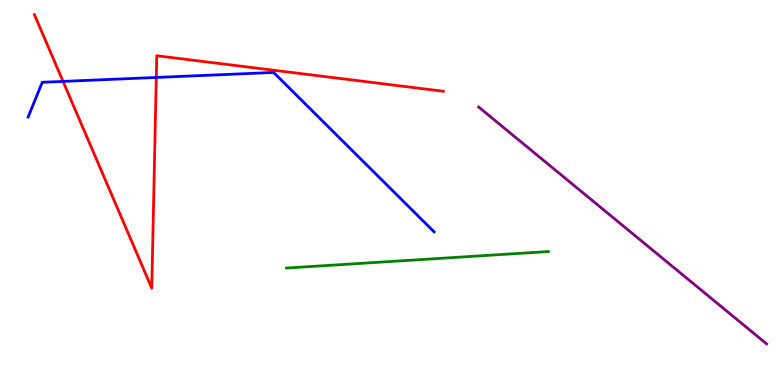[{'lines': ['blue', 'red'], 'intersections': [{'x': 0.814, 'y': 7.89}, {'x': 2.02, 'y': 7.99}]}, {'lines': ['green', 'red'], 'intersections': []}, {'lines': ['purple', 'red'], 'intersections': []}, {'lines': ['blue', 'green'], 'intersections': []}, {'lines': ['blue', 'purple'], 'intersections': []}, {'lines': ['green', 'purple'], 'intersections': []}]